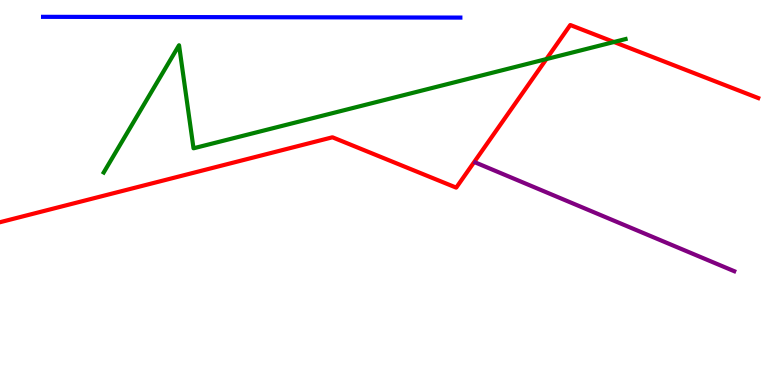[{'lines': ['blue', 'red'], 'intersections': []}, {'lines': ['green', 'red'], 'intersections': [{'x': 7.05, 'y': 8.47}, {'x': 7.92, 'y': 8.91}]}, {'lines': ['purple', 'red'], 'intersections': []}, {'lines': ['blue', 'green'], 'intersections': []}, {'lines': ['blue', 'purple'], 'intersections': []}, {'lines': ['green', 'purple'], 'intersections': []}]